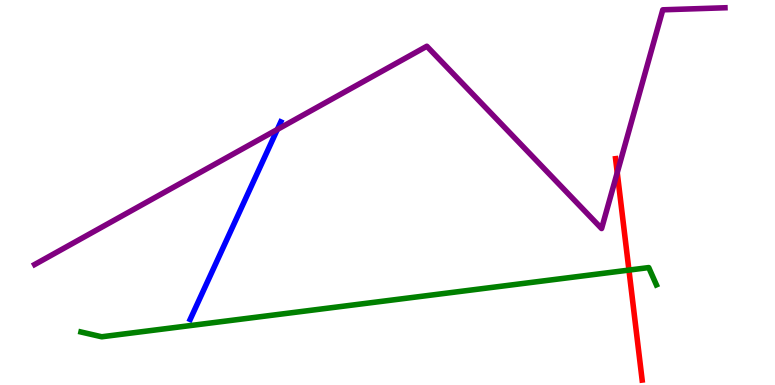[{'lines': ['blue', 'red'], 'intersections': []}, {'lines': ['green', 'red'], 'intersections': [{'x': 8.12, 'y': 2.98}]}, {'lines': ['purple', 'red'], 'intersections': [{'x': 7.96, 'y': 5.52}]}, {'lines': ['blue', 'green'], 'intersections': []}, {'lines': ['blue', 'purple'], 'intersections': [{'x': 3.58, 'y': 6.64}]}, {'lines': ['green', 'purple'], 'intersections': []}]